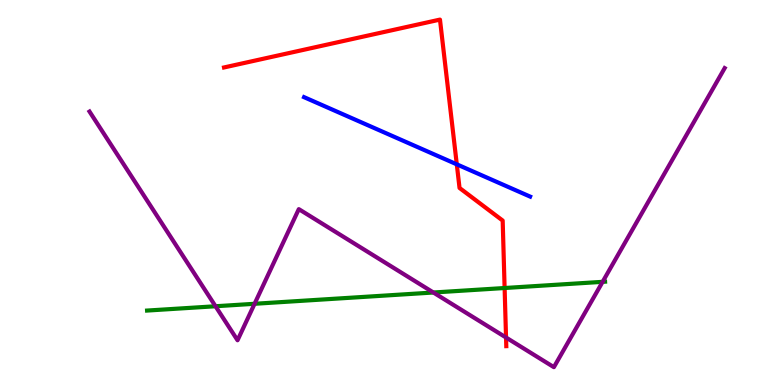[{'lines': ['blue', 'red'], 'intersections': [{'x': 5.89, 'y': 5.73}]}, {'lines': ['green', 'red'], 'intersections': [{'x': 6.51, 'y': 2.52}]}, {'lines': ['purple', 'red'], 'intersections': [{'x': 6.53, 'y': 1.23}]}, {'lines': ['blue', 'green'], 'intersections': []}, {'lines': ['blue', 'purple'], 'intersections': []}, {'lines': ['green', 'purple'], 'intersections': [{'x': 2.78, 'y': 2.05}, {'x': 3.28, 'y': 2.11}, {'x': 5.59, 'y': 2.4}, {'x': 7.78, 'y': 2.68}]}]